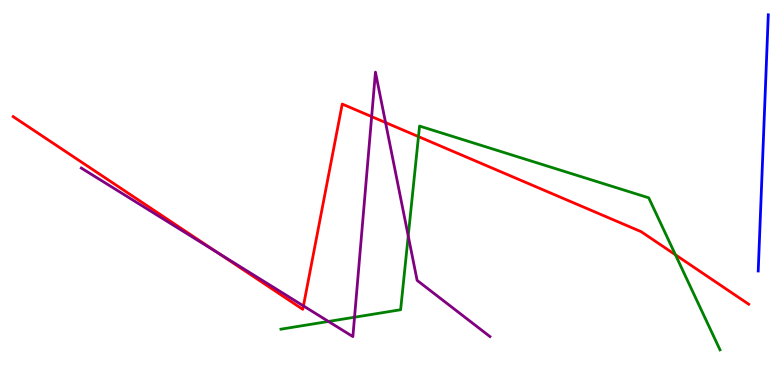[{'lines': ['blue', 'red'], 'intersections': []}, {'lines': ['green', 'red'], 'intersections': [{'x': 5.4, 'y': 6.45}, {'x': 8.72, 'y': 3.38}]}, {'lines': ['purple', 'red'], 'intersections': [{'x': 2.81, 'y': 3.44}, {'x': 3.92, 'y': 2.05}, {'x': 4.8, 'y': 6.97}, {'x': 4.97, 'y': 6.82}]}, {'lines': ['blue', 'green'], 'intersections': []}, {'lines': ['blue', 'purple'], 'intersections': []}, {'lines': ['green', 'purple'], 'intersections': [{'x': 4.24, 'y': 1.65}, {'x': 4.57, 'y': 1.76}, {'x': 5.27, 'y': 3.87}]}]